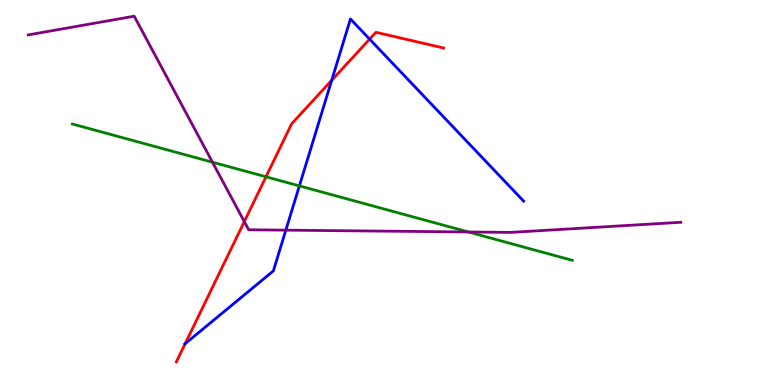[{'lines': ['blue', 'red'], 'intersections': [{'x': 2.39, 'y': 1.07}, {'x': 4.28, 'y': 7.91}, {'x': 4.77, 'y': 8.98}]}, {'lines': ['green', 'red'], 'intersections': [{'x': 3.43, 'y': 5.41}]}, {'lines': ['purple', 'red'], 'intersections': [{'x': 3.15, 'y': 4.24}]}, {'lines': ['blue', 'green'], 'intersections': [{'x': 3.86, 'y': 5.17}]}, {'lines': ['blue', 'purple'], 'intersections': [{'x': 3.69, 'y': 4.02}]}, {'lines': ['green', 'purple'], 'intersections': [{'x': 2.74, 'y': 5.79}, {'x': 6.04, 'y': 3.97}]}]